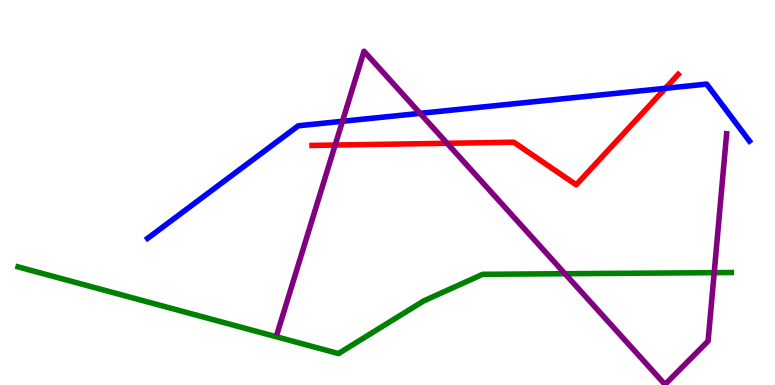[{'lines': ['blue', 'red'], 'intersections': [{'x': 8.59, 'y': 7.71}]}, {'lines': ['green', 'red'], 'intersections': []}, {'lines': ['purple', 'red'], 'intersections': [{'x': 4.32, 'y': 6.23}, {'x': 5.77, 'y': 6.28}]}, {'lines': ['blue', 'green'], 'intersections': []}, {'lines': ['blue', 'purple'], 'intersections': [{'x': 4.42, 'y': 6.85}, {'x': 5.42, 'y': 7.06}]}, {'lines': ['green', 'purple'], 'intersections': [{'x': 7.29, 'y': 2.89}, {'x': 9.22, 'y': 2.92}]}]